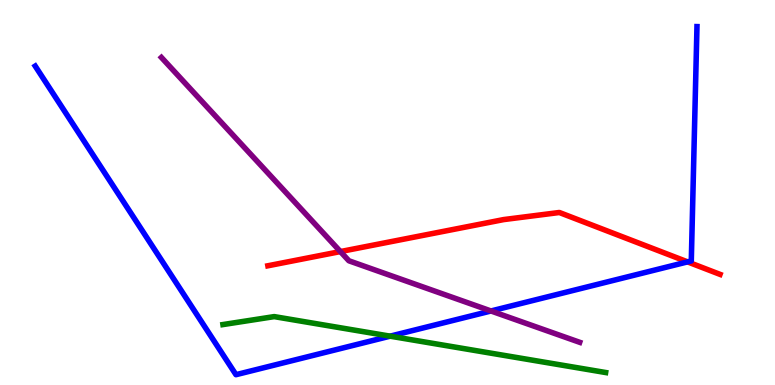[{'lines': ['blue', 'red'], 'intersections': [{'x': 8.87, 'y': 3.2}]}, {'lines': ['green', 'red'], 'intersections': []}, {'lines': ['purple', 'red'], 'intersections': [{'x': 4.39, 'y': 3.47}]}, {'lines': ['blue', 'green'], 'intersections': [{'x': 5.03, 'y': 1.27}]}, {'lines': ['blue', 'purple'], 'intersections': [{'x': 6.34, 'y': 1.92}]}, {'lines': ['green', 'purple'], 'intersections': []}]